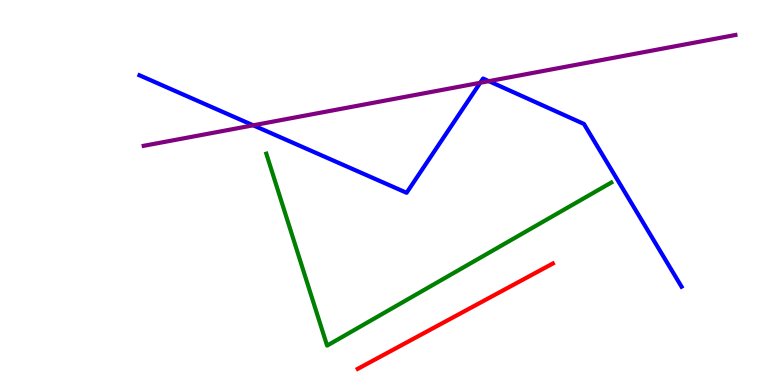[{'lines': ['blue', 'red'], 'intersections': []}, {'lines': ['green', 'red'], 'intersections': []}, {'lines': ['purple', 'red'], 'intersections': []}, {'lines': ['blue', 'green'], 'intersections': []}, {'lines': ['blue', 'purple'], 'intersections': [{'x': 3.27, 'y': 6.75}, {'x': 6.2, 'y': 7.85}, {'x': 6.31, 'y': 7.89}]}, {'lines': ['green', 'purple'], 'intersections': []}]